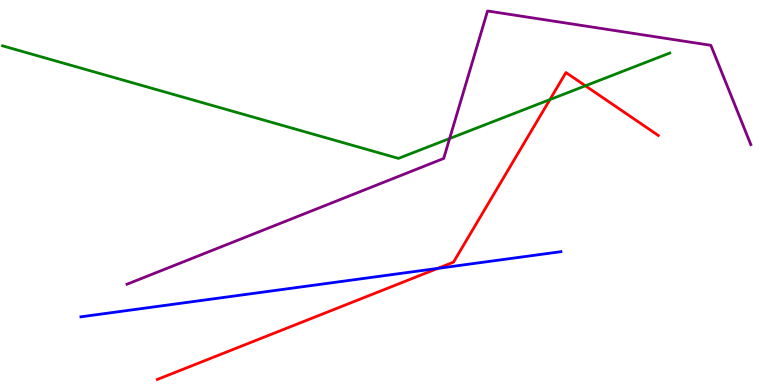[{'lines': ['blue', 'red'], 'intersections': [{'x': 5.65, 'y': 3.03}]}, {'lines': ['green', 'red'], 'intersections': [{'x': 7.1, 'y': 7.41}, {'x': 7.55, 'y': 7.77}]}, {'lines': ['purple', 'red'], 'intersections': []}, {'lines': ['blue', 'green'], 'intersections': []}, {'lines': ['blue', 'purple'], 'intersections': []}, {'lines': ['green', 'purple'], 'intersections': [{'x': 5.8, 'y': 6.4}]}]